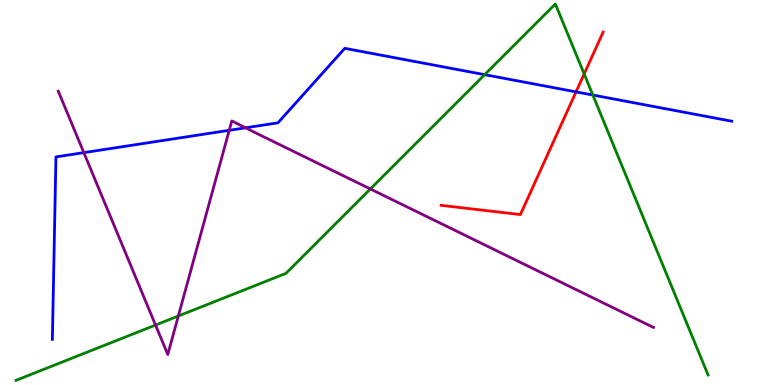[{'lines': ['blue', 'red'], 'intersections': [{'x': 7.43, 'y': 7.61}]}, {'lines': ['green', 'red'], 'intersections': [{'x': 7.54, 'y': 8.08}]}, {'lines': ['purple', 'red'], 'intersections': []}, {'lines': ['blue', 'green'], 'intersections': [{'x': 6.25, 'y': 8.06}, {'x': 7.65, 'y': 7.53}]}, {'lines': ['blue', 'purple'], 'intersections': [{'x': 1.08, 'y': 6.04}, {'x': 2.96, 'y': 6.62}, {'x': 3.17, 'y': 6.68}]}, {'lines': ['green', 'purple'], 'intersections': [{'x': 2.01, 'y': 1.56}, {'x': 2.3, 'y': 1.79}, {'x': 4.78, 'y': 5.09}]}]